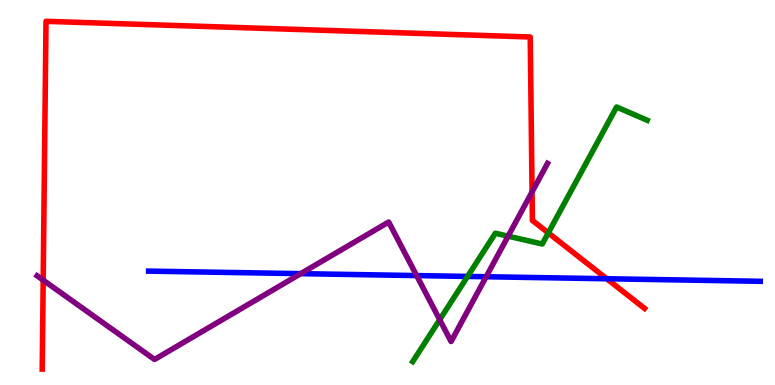[{'lines': ['blue', 'red'], 'intersections': [{'x': 7.83, 'y': 2.76}]}, {'lines': ['green', 'red'], 'intersections': [{'x': 7.07, 'y': 3.95}]}, {'lines': ['purple', 'red'], 'intersections': [{'x': 0.557, 'y': 2.72}, {'x': 6.87, 'y': 5.02}]}, {'lines': ['blue', 'green'], 'intersections': [{'x': 6.03, 'y': 2.82}]}, {'lines': ['blue', 'purple'], 'intersections': [{'x': 3.88, 'y': 2.89}, {'x': 5.38, 'y': 2.84}, {'x': 6.27, 'y': 2.81}]}, {'lines': ['green', 'purple'], 'intersections': [{'x': 5.67, 'y': 1.7}, {'x': 6.56, 'y': 3.87}]}]